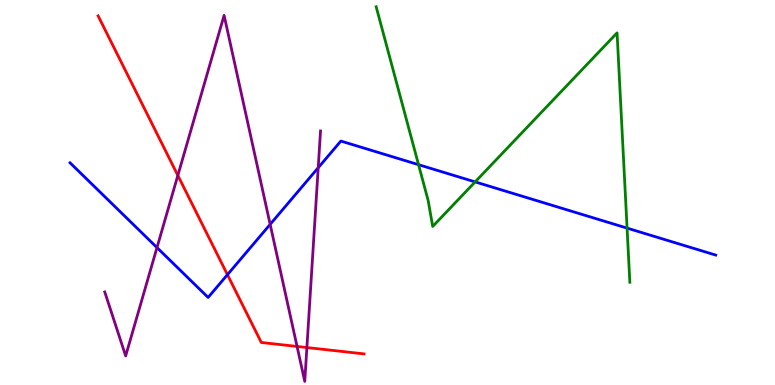[{'lines': ['blue', 'red'], 'intersections': [{'x': 2.93, 'y': 2.87}]}, {'lines': ['green', 'red'], 'intersections': []}, {'lines': ['purple', 'red'], 'intersections': [{'x': 2.29, 'y': 5.44}, {'x': 3.83, 'y': 1.0}, {'x': 3.96, 'y': 0.973}]}, {'lines': ['blue', 'green'], 'intersections': [{'x': 5.4, 'y': 5.72}, {'x': 6.13, 'y': 5.28}, {'x': 8.09, 'y': 4.07}]}, {'lines': ['blue', 'purple'], 'intersections': [{'x': 2.03, 'y': 3.57}, {'x': 3.49, 'y': 4.17}, {'x': 4.11, 'y': 5.64}]}, {'lines': ['green', 'purple'], 'intersections': []}]